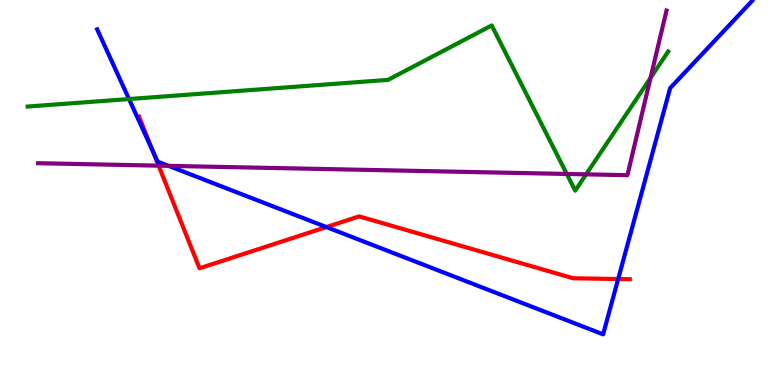[{'lines': ['blue', 'red'], 'intersections': [{'x': 1.97, 'y': 6.08}, {'x': 4.21, 'y': 4.1}, {'x': 7.98, 'y': 2.75}]}, {'lines': ['green', 'red'], 'intersections': []}, {'lines': ['purple', 'red'], 'intersections': [{'x': 2.05, 'y': 5.7}]}, {'lines': ['blue', 'green'], 'intersections': [{'x': 1.66, 'y': 7.43}]}, {'lines': ['blue', 'purple'], 'intersections': [{'x': 2.17, 'y': 5.69}]}, {'lines': ['green', 'purple'], 'intersections': [{'x': 7.31, 'y': 5.48}, {'x': 7.56, 'y': 5.47}, {'x': 8.39, 'y': 7.97}]}]